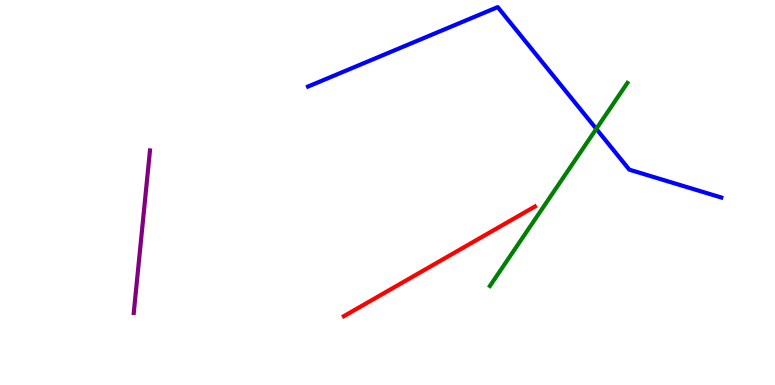[{'lines': ['blue', 'red'], 'intersections': []}, {'lines': ['green', 'red'], 'intersections': []}, {'lines': ['purple', 'red'], 'intersections': []}, {'lines': ['blue', 'green'], 'intersections': [{'x': 7.69, 'y': 6.65}]}, {'lines': ['blue', 'purple'], 'intersections': []}, {'lines': ['green', 'purple'], 'intersections': []}]